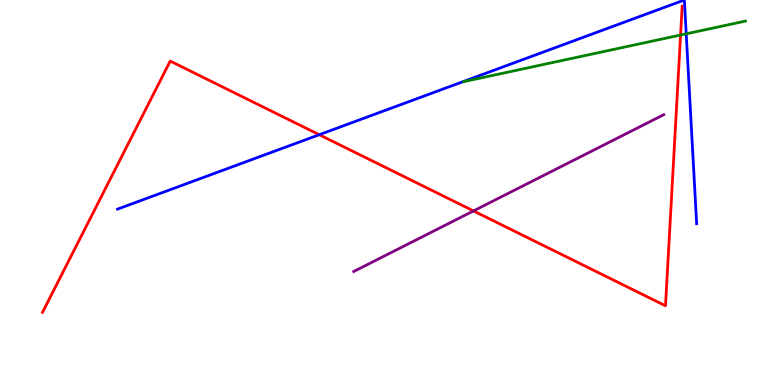[{'lines': ['blue', 'red'], 'intersections': [{'x': 4.12, 'y': 6.5}]}, {'lines': ['green', 'red'], 'intersections': [{'x': 8.78, 'y': 9.09}]}, {'lines': ['purple', 'red'], 'intersections': [{'x': 6.11, 'y': 4.52}]}, {'lines': ['blue', 'green'], 'intersections': [{'x': 8.85, 'y': 9.12}]}, {'lines': ['blue', 'purple'], 'intersections': []}, {'lines': ['green', 'purple'], 'intersections': []}]